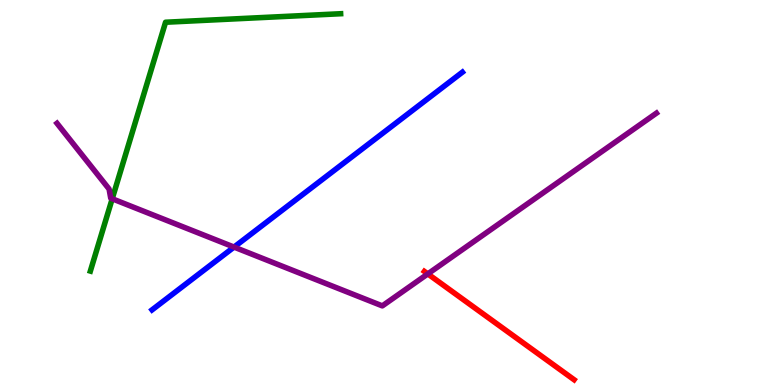[{'lines': ['blue', 'red'], 'intersections': []}, {'lines': ['green', 'red'], 'intersections': []}, {'lines': ['purple', 'red'], 'intersections': [{'x': 5.52, 'y': 2.89}]}, {'lines': ['blue', 'green'], 'intersections': []}, {'lines': ['blue', 'purple'], 'intersections': [{'x': 3.02, 'y': 3.58}]}, {'lines': ['green', 'purple'], 'intersections': [{'x': 1.45, 'y': 4.84}]}]